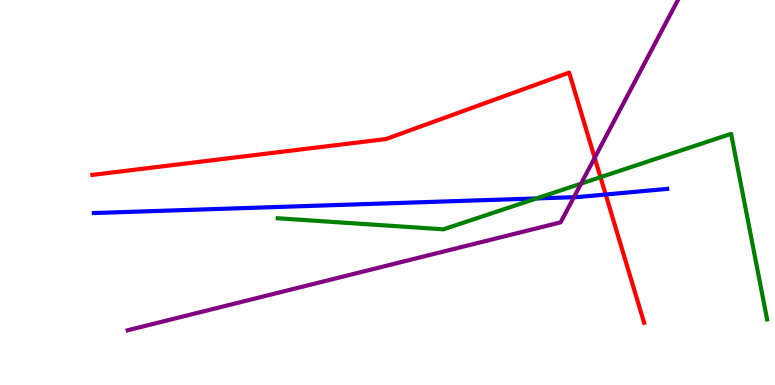[{'lines': ['blue', 'red'], 'intersections': [{'x': 7.82, 'y': 4.95}]}, {'lines': ['green', 'red'], 'intersections': [{'x': 7.75, 'y': 5.4}]}, {'lines': ['purple', 'red'], 'intersections': [{'x': 7.67, 'y': 5.9}]}, {'lines': ['blue', 'green'], 'intersections': [{'x': 6.92, 'y': 4.85}]}, {'lines': ['blue', 'purple'], 'intersections': [{'x': 7.41, 'y': 4.88}]}, {'lines': ['green', 'purple'], 'intersections': [{'x': 7.5, 'y': 5.23}]}]